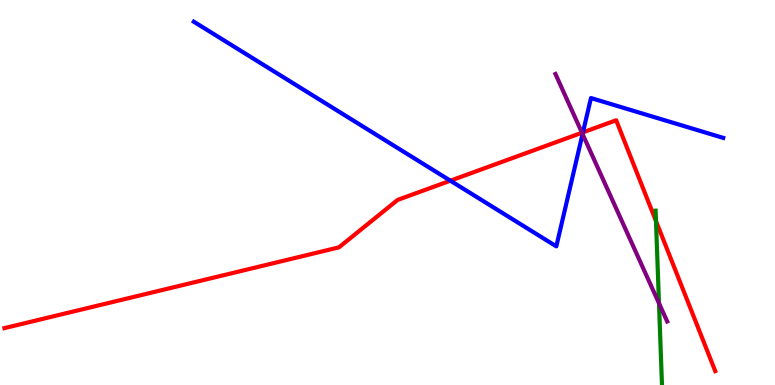[{'lines': ['blue', 'red'], 'intersections': [{'x': 5.81, 'y': 5.31}, {'x': 7.52, 'y': 6.56}]}, {'lines': ['green', 'red'], 'intersections': [{'x': 8.46, 'y': 4.26}]}, {'lines': ['purple', 'red'], 'intersections': [{'x': 7.51, 'y': 6.55}]}, {'lines': ['blue', 'green'], 'intersections': []}, {'lines': ['blue', 'purple'], 'intersections': [{'x': 7.52, 'y': 6.52}]}, {'lines': ['green', 'purple'], 'intersections': [{'x': 8.5, 'y': 2.12}]}]